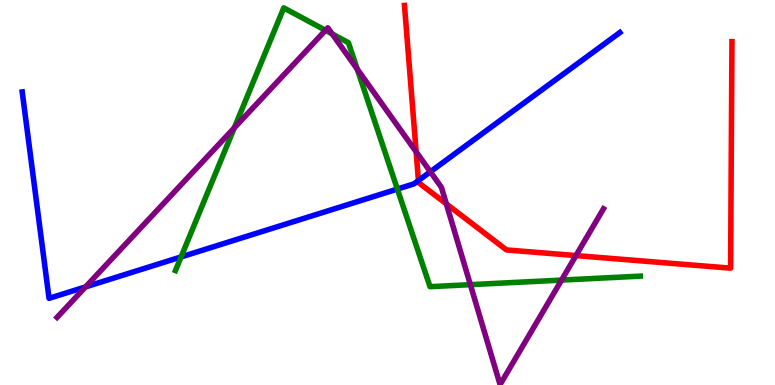[{'lines': ['blue', 'red'], 'intersections': [{'x': 5.4, 'y': 5.31}]}, {'lines': ['green', 'red'], 'intersections': []}, {'lines': ['purple', 'red'], 'intersections': [{'x': 5.37, 'y': 6.06}, {'x': 5.76, 'y': 4.7}, {'x': 7.43, 'y': 3.36}]}, {'lines': ['blue', 'green'], 'intersections': [{'x': 2.34, 'y': 3.33}, {'x': 5.13, 'y': 5.09}]}, {'lines': ['blue', 'purple'], 'intersections': [{'x': 1.1, 'y': 2.55}, {'x': 5.55, 'y': 5.54}]}, {'lines': ['green', 'purple'], 'intersections': [{'x': 3.02, 'y': 6.68}, {'x': 4.2, 'y': 9.21}, {'x': 4.29, 'y': 9.12}, {'x': 4.61, 'y': 8.2}, {'x': 6.07, 'y': 2.61}, {'x': 7.25, 'y': 2.72}]}]